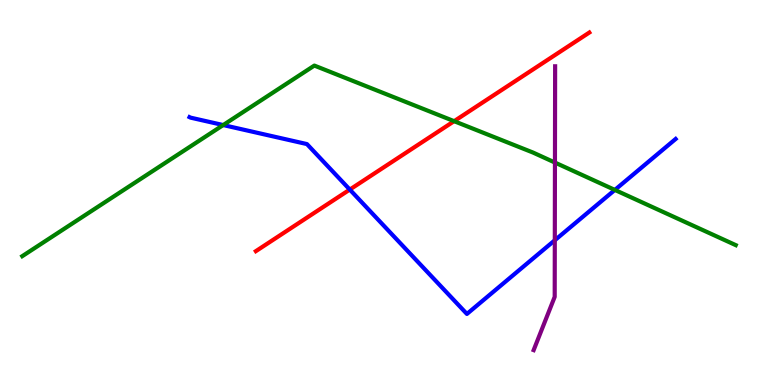[{'lines': ['blue', 'red'], 'intersections': [{'x': 4.51, 'y': 5.08}]}, {'lines': ['green', 'red'], 'intersections': [{'x': 5.86, 'y': 6.85}]}, {'lines': ['purple', 'red'], 'intersections': []}, {'lines': ['blue', 'green'], 'intersections': [{'x': 2.88, 'y': 6.75}, {'x': 7.93, 'y': 5.07}]}, {'lines': ['blue', 'purple'], 'intersections': [{'x': 7.16, 'y': 3.76}]}, {'lines': ['green', 'purple'], 'intersections': [{'x': 7.16, 'y': 5.78}]}]